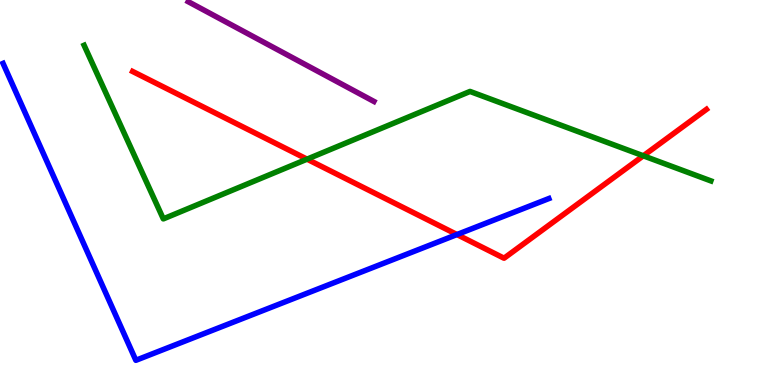[{'lines': ['blue', 'red'], 'intersections': [{'x': 5.9, 'y': 3.91}]}, {'lines': ['green', 'red'], 'intersections': [{'x': 3.96, 'y': 5.87}, {'x': 8.3, 'y': 5.95}]}, {'lines': ['purple', 'red'], 'intersections': []}, {'lines': ['blue', 'green'], 'intersections': []}, {'lines': ['blue', 'purple'], 'intersections': []}, {'lines': ['green', 'purple'], 'intersections': []}]